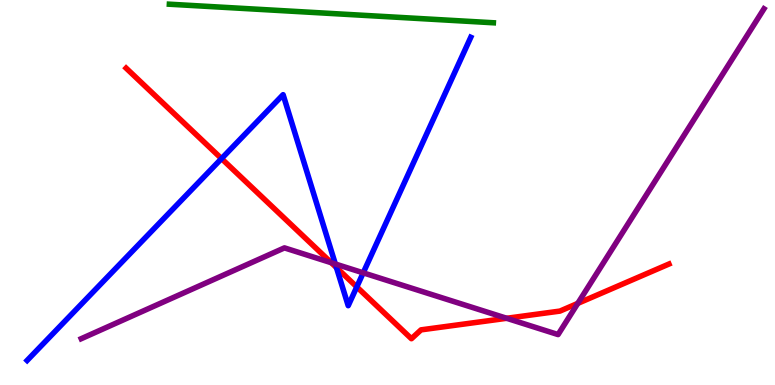[{'lines': ['blue', 'red'], 'intersections': [{'x': 2.86, 'y': 5.88}, {'x': 4.34, 'y': 3.05}, {'x': 4.6, 'y': 2.55}]}, {'lines': ['green', 'red'], 'intersections': []}, {'lines': ['purple', 'red'], 'intersections': [{'x': 4.27, 'y': 3.18}, {'x': 6.54, 'y': 1.73}, {'x': 7.46, 'y': 2.12}]}, {'lines': ['blue', 'green'], 'intersections': []}, {'lines': ['blue', 'purple'], 'intersections': [{'x': 4.33, 'y': 3.14}, {'x': 4.69, 'y': 2.91}]}, {'lines': ['green', 'purple'], 'intersections': []}]